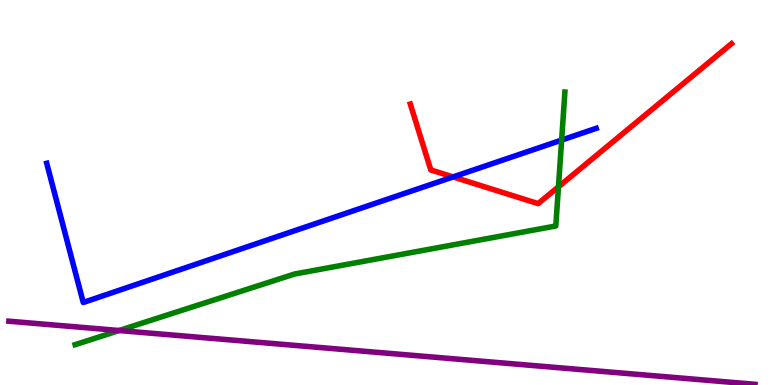[{'lines': ['blue', 'red'], 'intersections': [{'x': 5.85, 'y': 5.4}]}, {'lines': ['green', 'red'], 'intersections': [{'x': 7.21, 'y': 5.15}]}, {'lines': ['purple', 'red'], 'intersections': []}, {'lines': ['blue', 'green'], 'intersections': [{'x': 7.25, 'y': 6.36}]}, {'lines': ['blue', 'purple'], 'intersections': []}, {'lines': ['green', 'purple'], 'intersections': [{'x': 1.54, 'y': 1.42}]}]